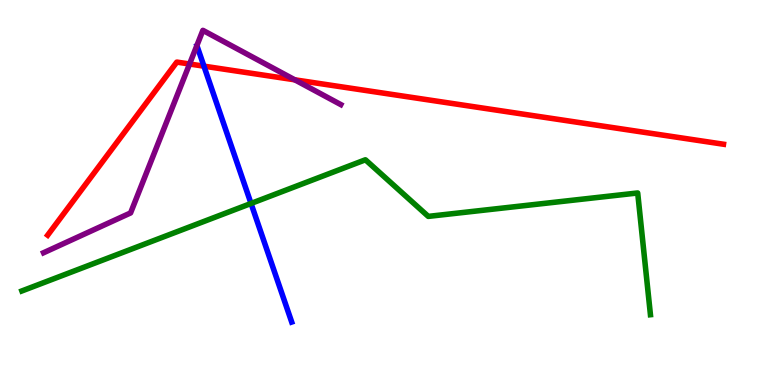[{'lines': ['blue', 'red'], 'intersections': [{'x': 2.63, 'y': 8.28}]}, {'lines': ['green', 'red'], 'intersections': []}, {'lines': ['purple', 'red'], 'intersections': [{'x': 2.45, 'y': 8.34}, {'x': 3.8, 'y': 7.93}]}, {'lines': ['blue', 'green'], 'intersections': [{'x': 3.24, 'y': 4.72}]}, {'lines': ['blue', 'purple'], 'intersections': []}, {'lines': ['green', 'purple'], 'intersections': []}]